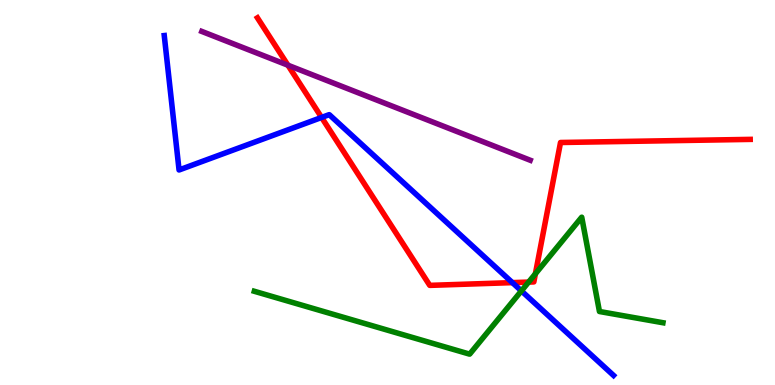[{'lines': ['blue', 'red'], 'intersections': [{'x': 4.15, 'y': 6.95}, {'x': 6.61, 'y': 2.66}]}, {'lines': ['green', 'red'], 'intersections': [{'x': 6.82, 'y': 2.67}, {'x': 6.91, 'y': 2.89}]}, {'lines': ['purple', 'red'], 'intersections': [{'x': 3.72, 'y': 8.31}]}, {'lines': ['blue', 'green'], 'intersections': [{'x': 6.73, 'y': 2.44}]}, {'lines': ['blue', 'purple'], 'intersections': []}, {'lines': ['green', 'purple'], 'intersections': []}]